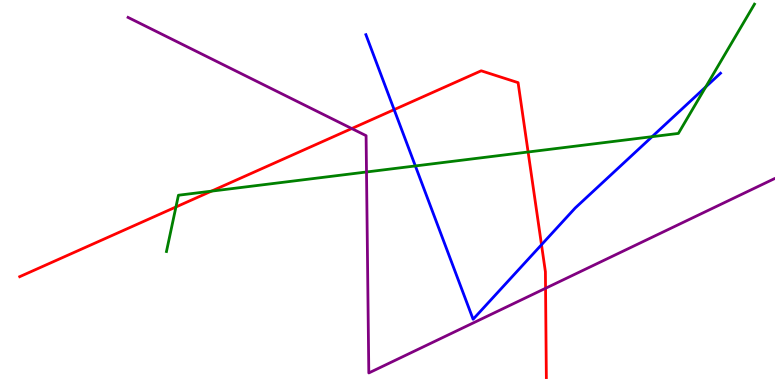[{'lines': ['blue', 'red'], 'intersections': [{'x': 5.09, 'y': 7.15}, {'x': 6.99, 'y': 3.64}]}, {'lines': ['green', 'red'], 'intersections': [{'x': 2.27, 'y': 4.62}, {'x': 2.73, 'y': 5.03}, {'x': 6.81, 'y': 6.05}]}, {'lines': ['purple', 'red'], 'intersections': [{'x': 4.54, 'y': 6.66}, {'x': 7.04, 'y': 2.51}]}, {'lines': ['blue', 'green'], 'intersections': [{'x': 5.36, 'y': 5.69}, {'x': 8.41, 'y': 6.45}, {'x': 9.11, 'y': 7.74}]}, {'lines': ['blue', 'purple'], 'intersections': []}, {'lines': ['green', 'purple'], 'intersections': [{'x': 4.73, 'y': 5.53}]}]